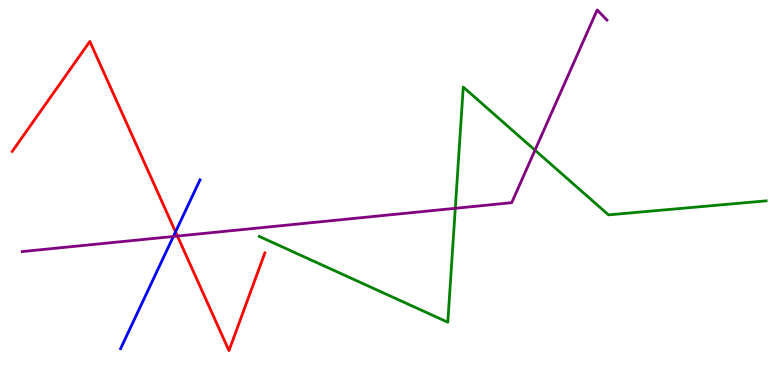[{'lines': ['blue', 'red'], 'intersections': [{'x': 2.26, 'y': 3.98}]}, {'lines': ['green', 'red'], 'intersections': []}, {'lines': ['purple', 'red'], 'intersections': [{'x': 2.29, 'y': 3.87}]}, {'lines': ['blue', 'green'], 'intersections': []}, {'lines': ['blue', 'purple'], 'intersections': [{'x': 2.24, 'y': 3.86}]}, {'lines': ['green', 'purple'], 'intersections': [{'x': 5.87, 'y': 4.59}, {'x': 6.9, 'y': 6.1}]}]